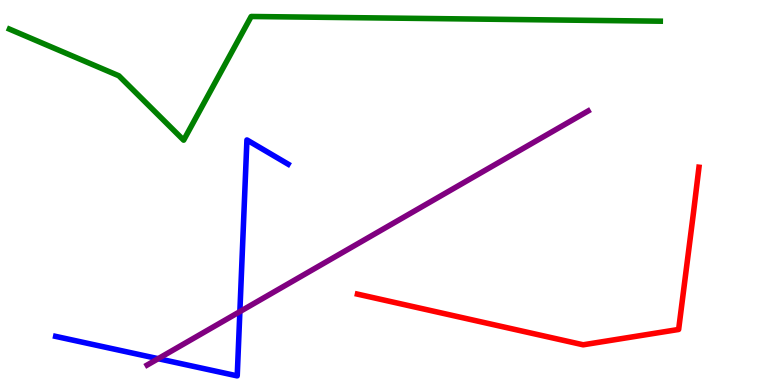[{'lines': ['blue', 'red'], 'intersections': []}, {'lines': ['green', 'red'], 'intersections': []}, {'lines': ['purple', 'red'], 'intersections': []}, {'lines': ['blue', 'green'], 'intersections': []}, {'lines': ['blue', 'purple'], 'intersections': [{'x': 2.04, 'y': 0.684}, {'x': 3.1, 'y': 1.91}]}, {'lines': ['green', 'purple'], 'intersections': []}]